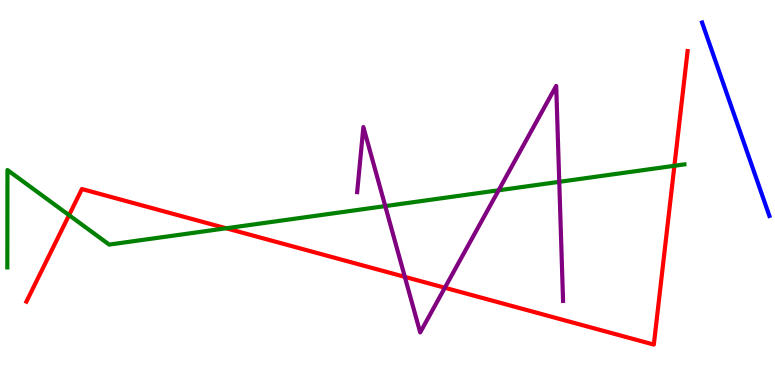[{'lines': ['blue', 'red'], 'intersections': []}, {'lines': ['green', 'red'], 'intersections': [{'x': 0.891, 'y': 4.41}, {'x': 2.92, 'y': 4.07}, {'x': 8.7, 'y': 5.69}]}, {'lines': ['purple', 'red'], 'intersections': [{'x': 5.22, 'y': 2.81}, {'x': 5.74, 'y': 2.53}]}, {'lines': ['blue', 'green'], 'intersections': []}, {'lines': ['blue', 'purple'], 'intersections': []}, {'lines': ['green', 'purple'], 'intersections': [{'x': 4.97, 'y': 4.65}, {'x': 6.43, 'y': 5.06}, {'x': 7.22, 'y': 5.28}]}]